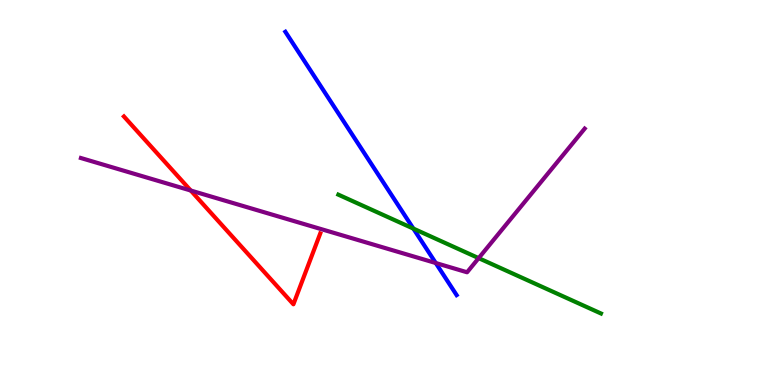[{'lines': ['blue', 'red'], 'intersections': []}, {'lines': ['green', 'red'], 'intersections': []}, {'lines': ['purple', 'red'], 'intersections': [{'x': 2.46, 'y': 5.05}]}, {'lines': ['blue', 'green'], 'intersections': [{'x': 5.33, 'y': 4.06}]}, {'lines': ['blue', 'purple'], 'intersections': [{'x': 5.62, 'y': 3.17}]}, {'lines': ['green', 'purple'], 'intersections': [{'x': 6.18, 'y': 3.3}]}]